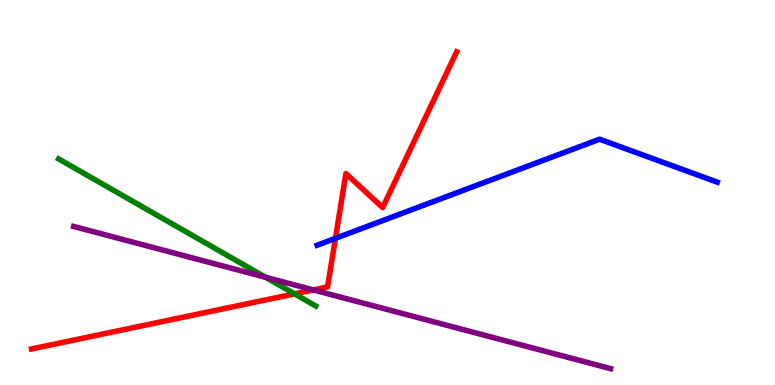[{'lines': ['blue', 'red'], 'intersections': [{'x': 4.33, 'y': 3.81}]}, {'lines': ['green', 'red'], 'intersections': [{'x': 3.8, 'y': 2.37}]}, {'lines': ['purple', 'red'], 'intersections': [{'x': 4.04, 'y': 2.47}]}, {'lines': ['blue', 'green'], 'intersections': []}, {'lines': ['blue', 'purple'], 'intersections': []}, {'lines': ['green', 'purple'], 'intersections': [{'x': 3.43, 'y': 2.8}]}]